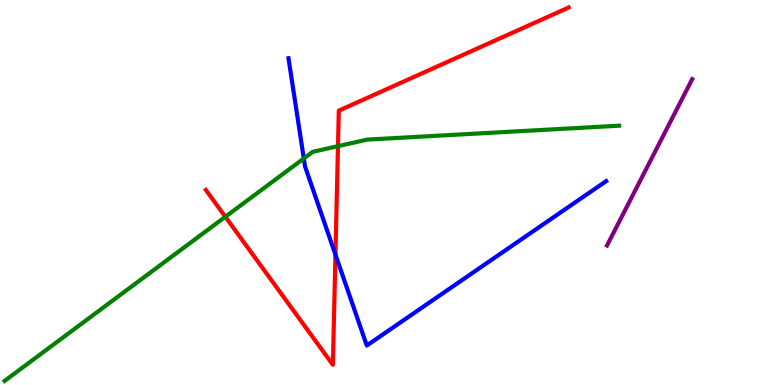[{'lines': ['blue', 'red'], 'intersections': [{'x': 4.33, 'y': 3.39}]}, {'lines': ['green', 'red'], 'intersections': [{'x': 2.91, 'y': 4.37}, {'x': 4.36, 'y': 6.2}]}, {'lines': ['purple', 'red'], 'intersections': []}, {'lines': ['blue', 'green'], 'intersections': [{'x': 3.92, 'y': 5.88}]}, {'lines': ['blue', 'purple'], 'intersections': []}, {'lines': ['green', 'purple'], 'intersections': []}]